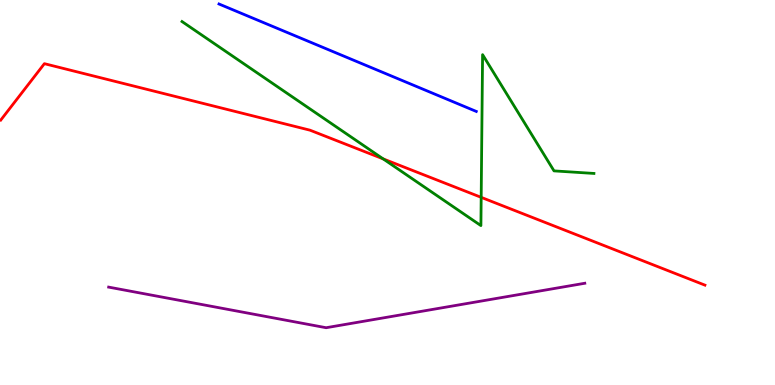[{'lines': ['blue', 'red'], 'intersections': []}, {'lines': ['green', 'red'], 'intersections': [{'x': 4.94, 'y': 5.87}, {'x': 6.21, 'y': 4.87}]}, {'lines': ['purple', 'red'], 'intersections': []}, {'lines': ['blue', 'green'], 'intersections': []}, {'lines': ['blue', 'purple'], 'intersections': []}, {'lines': ['green', 'purple'], 'intersections': []}]